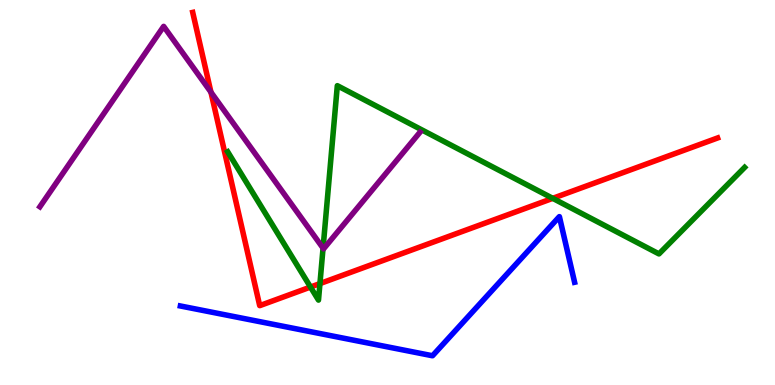[{'lines': ['blue', 'red'], 'intersections': []}, {'lines': ['green', 'red'], 'intersections': [{'x': 4.01, 'y': 2.54}, {'x': 4.13, 'y': 2.63}, {'x': 7.13, 'y': 4.85}]}, {'lines': ['purple', 'red'], 'intersections': [{'x': 2.72, 'y': 7.61}]}, {'lines': ['blue', 'green'], 'intersections': []}, {'lines': ['blue', 'purple'], 'intersections': []}, {'lines': ['green', 'purple'], 'intersections': [{'x': 4.17, 'y': 3.55}]}]